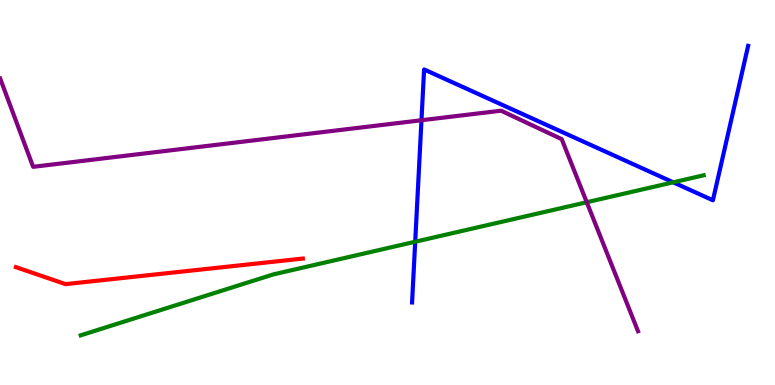[{'lines': ['blue', 'red'], 'intersections': []}, {'lines': ['green', 'red'], 'intersections': []}, {'lines': ['purple', 'red'], 'intersections': []}, {'lines': ['blue', 'green'], 'intersections': [{'x': 5.36, 'y': 3.72}, {'x': 8.69, 'y': 5.26}]}, {'lines': ['blue', 'purple'], 'intersections': [{'x': 5.44, 'y': 6.88}]}, {'lines': ['green', 'purple'], 'intersections': [{'x': 7.57, 'y': 4.75}]}]